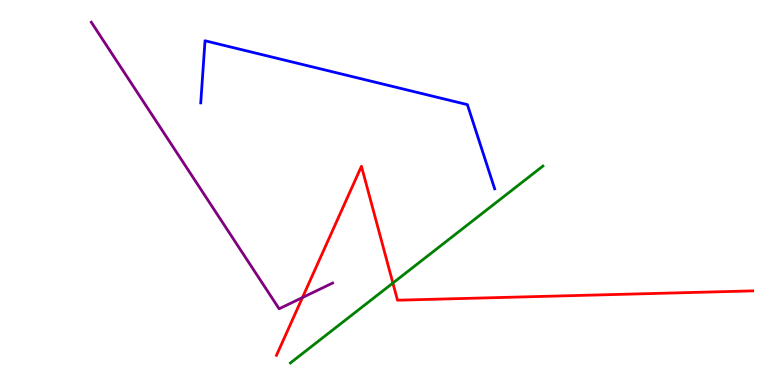[{'lines': ['blue', 'red'], 'intersections': []}, {'lines': ['green', 'red'], 'intersections': [{'x': 5.07, 'y': 2.65}]}, {'lines': ['purple', 'red'], 'intersections': [{'x': 3.9, 'y': 2.27}]}, {'lines': ['blue', 'green'], 'intersections': []}, {'lines': ['blue', 'purple'], 'intersections': []}, {'lines': ['green', 'purple'], 'intersections': []}]